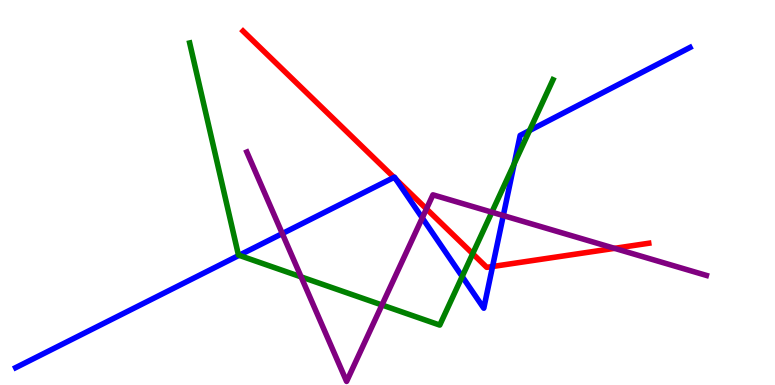[{'lines': ['blue', 'red'], 'intersections': [{'x': 5.08, 'y': 5.39}, {'x': 5.11, 'y': 5.34}, {'x': 6.36, 'y': 3.08}]}, {'lines': ['green', 'red'], 'intersections': [{'x': 6.1, 'y': 3.41}]}, {'lines': ['purple', 'red'], 'intersections': [{'x': 5.5, 'y': 4.57}, {'x': 7.93, 'y': 3.55}]}, {'lines': ['blue', 'green'], 'intersections': [{'x': 3.08, 'y': 3.37}, {'x': 5.96, 'y': 2.82}, {'x': 6.63, 'y': 5.75}, {'x': 6.83, 'y': 6.61}]}, {'lines': ['blue', 'purple'], 'intersections': [{'x': 3.64, 'y': 3.93}, {'x': 5.45, 'y': 4.34}, {'x': 6.49, 'y': 4.4}]}, {'lines': ['green', 'purple'], 'intersections': [{'x': 3.89, 'y': 2.81}, {'x': 4.93, 'y': 2.08}, {'x': 6.35, 'y': 4.49}]}]